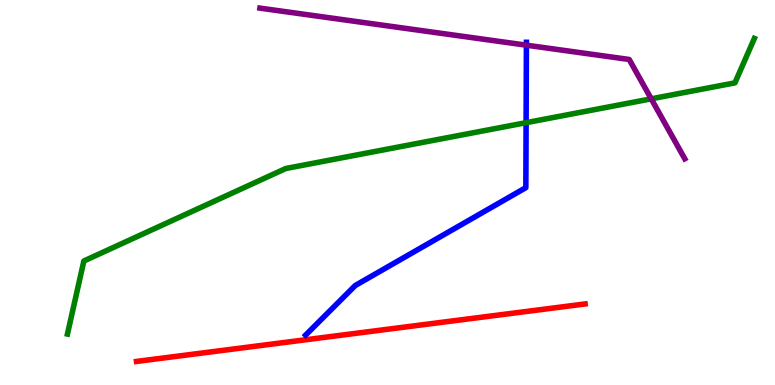[{'lines': ['blue', 'red'], 'intersections': []}, {'lines': ['green', 'red'], 'intersections': []}, {'lines': ['purple', 'red'], 'intersections': []}, {'lines': ['blue', 'green'], 'intersections': [{'x': 6.79, 'y': 6.81}]}, {'lines': ['blue', 'purple'], 'intersections': [{'x': 6.79, 'y': 8.83}]}, {'lines': ['green', 'purple'], 'intersections': [{'x': 8.4, 'y': 7.43}]}]